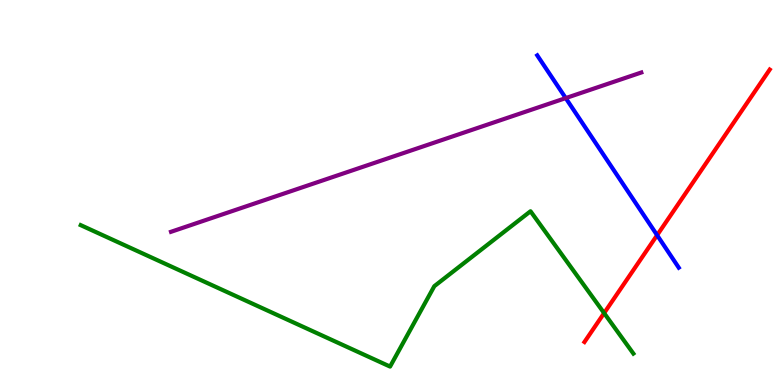[{'lines': ['blue', 'red'], 'intersections': [{'x': 8.48, 'y': 3.89}]}, {'lines': ['green', 'red'], 'intersections': [{'x': 7.8, 'y': 1.87}]}, {'lines': ['purple', 'red'], 'intersections': []}, {'lines': ['blue', 'green'], 'intersections': []}, {'lines': ['blue', 'purple'], 'intersections': [{'x': 7.3, 'y': 7.45}]}, {'lines': ['green', 'purple'], 'intersections': []}]